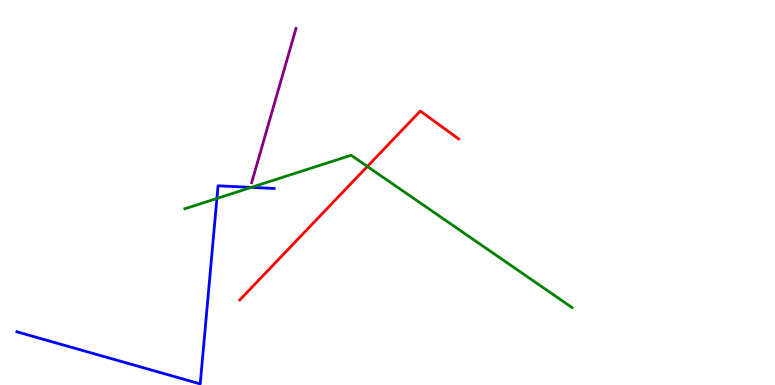[{'lines': ['blue', 'red'], 'intersections': []}, {'lines': ['green', 'red'], 'intersections': [{'x': 4.74, 'y': 5.68}]}, {'lines': ['purple', 'red'], 'intersections': []}, {'lines': ['blue', 'green'], 'intersections': [{'x': 2.8, 'y': 4.85}, {'x': 3.24, 'y': 5.13}]}, {'lines': ['blue', 'purple'], 'intersections': []}, {'lines': ['green', 'purple'], 'intersections': []}]